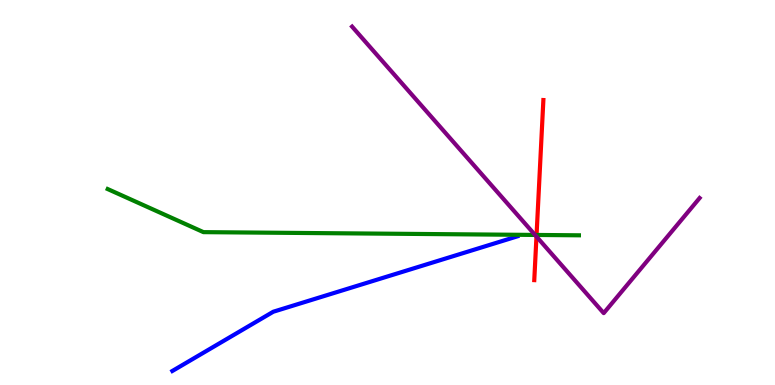[{'lines': ['blue', 'red'], 'intersections': []}, {'lines': ['green', 'red'], 'intersections': [{'x': 6.92, 'y': 3.9}]}, {'lines': ['purple', 'red'], 'intersections': [{'x': 6.92, 'y': 3.86}]}, {'lines': ['blue', 'green'], 'intersections': []}, {'lines': ['blue', 'purple'], 'intersections': []}, {'lines': ['green', 'purple'], 'intersections': [{'x': 6.9, 'y': 3.9}]}]